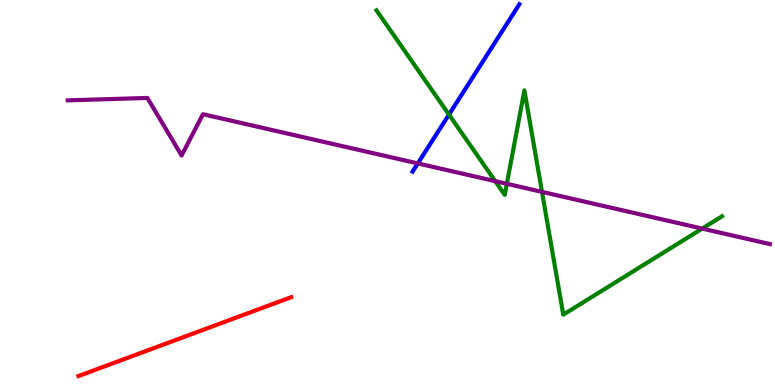[{'lines': ['blue', 'red'], 'intersections': []}, {'lines': ['green', 'red'], 'intersections': []}, {'lines': ['purple', 'red'], 'intersections': []}, {'lines': ['blue', 'green'], 'intersections': [{'x': 5.79, 'y': 7.02}]}, {'lines': ['blue', 'purple'], 'intersections': [{'x': 5.39, 'y': 5.76}]}, {'lines': ['green', 'purple'], 'intersections': [{'x': 6.39, 'y': 5.29}, {'x': 6.54, 'y': 5.23}, {'x': 6.99, 'y': 5.02}, {'x': 9.06, 'y': 4.06}]}]